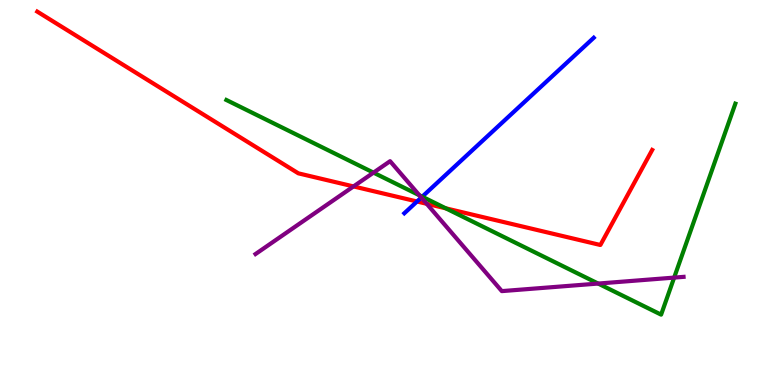[{'lines': ['blue', 'red'], 'intersections': [{'x': 5.38, 'y': 4.77}]}, {'lines': ['green', 'red'], 'intersections': [{'x': 5.75, 'y': 4.59}]}, {'lines': ['purple', 'red'], 'intersections': [{'x': 4.56, 'y': 5.16}, {'x': 5.51, 'y': 4.71}]}, {'lines': ['blue', 'green'], 'intersections': [{'x': 5.45, 'y': 4.89}]}, {'lines': ['blue', 'purple'], 'intersections': [{'x': 5.44, 'y': 4.87}]}, {'lines': ['green', 'purple'], 'intersections': [{'x': 4.82, 'y': 5.52}, {'x': 5.41, 'y': 4.93}, {'x': 7.72, 'y': 2.63}, {'x': 8.7, 'y': 2.79}]}]